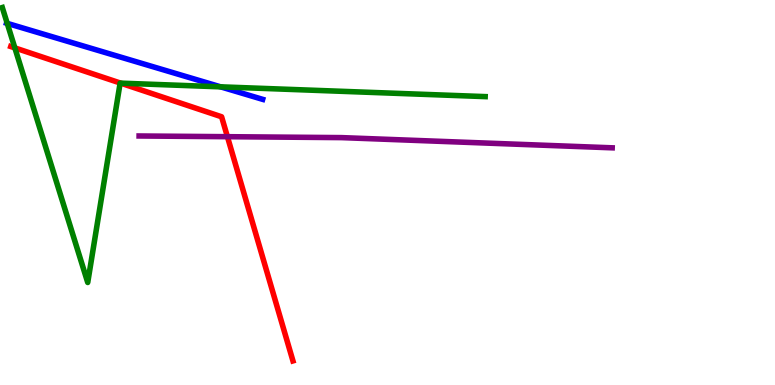[{'lines': ['blue', 'red'], 'intersections': []}, {'lines': ['green', 'red'], 'intersections': [{'x': 0.192, 'y': 8.76}, {'x': 1.56, 'y': 7.84}]}, {'lines': ['purple', 'red'], 'intersections': [{'x': 2.93, 'y': 6.45}]}, {'lines': ['blue', 'green'], 'intersections': [{'x': 0.0934, 'y': 9.39}, {'x': 2.85, 'y': 7.74}]}, {'lines': ['blue', 'purple'], 'intersections': []}, {'lines': ['green', 'purple'], 'intersections': []}]